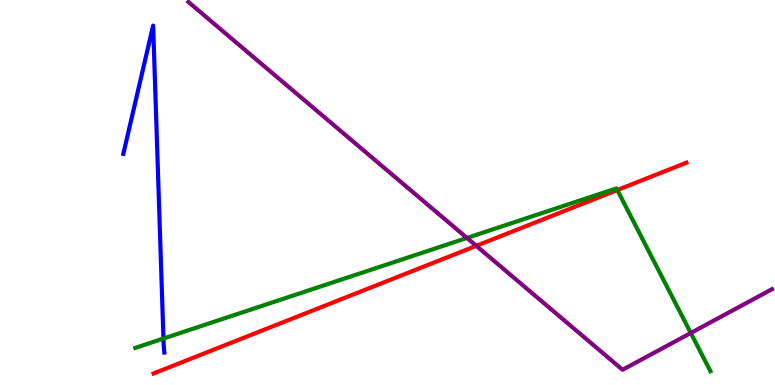[{'lines': ['blue', 'red'], 'intersections': []}, {'lines': ['green', 'red'], 'intersections': [{'x': 7.97, 'y': 5.06}]}, {'lines': ['purple', 'red'], 'intersections': [{'x': 6.15, 'y': 3.61}]}, {'lines': ['blue', 'green'], 'intersections': [{'x': 2.11, 'y': 1.21}]}, {'lines': ['blue', 'purple'], 'intersections': []}, {'lines': ['green', 'purple'], 'intersections': [{'x': 6.03, 'y': 3.82}, {'x': 8.91, 'y': 1.35}]}]